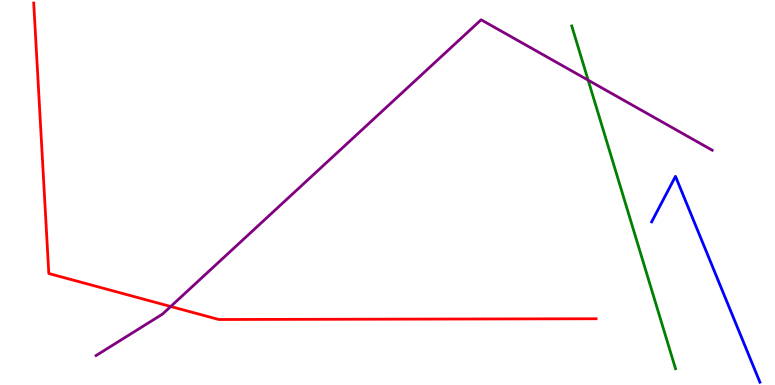[{'lines': ['blue', 'red'], 'intersections': []}, {'lines': ['green', 'red'], 'intersections': []}, {'lines': ['purple', 'red'], 'intersections': [{'x': 2.2, 'y': 2.04}]}, {'lines': ['blue', 'green'], 'intersections': []}, {'lines': ['blue', 'purple'], 'intersections': []}, {'lines': ['green', 'purple'], 'intersections': [{'x': 7.59, 'y': 7.92}]}]